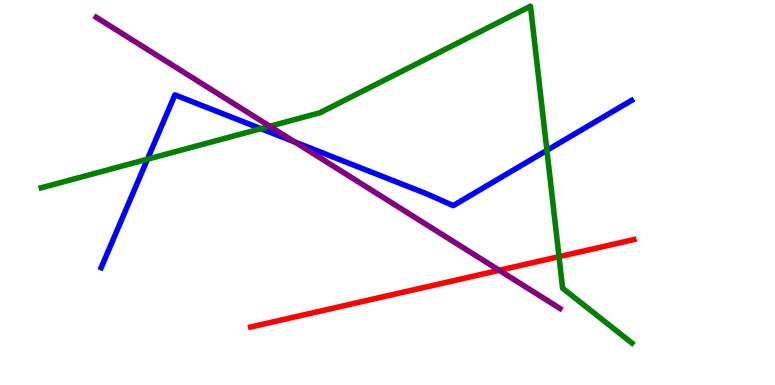[{'lines': ['blue', 'red'], 'intersections': []}, {'lines': ['green', 'red'], 'intersections': [{'x': 7.21, 'y': 3.33}]}, {'lines': ['purple', 'red'], 'intersections': [{'x': 6.44, 'y': 2.98}]}, {'lines': ['blue', 'green'], 'intersections': [{'x': 1.9, 'y': 5.86}, {'x': 3.37, 'y': 6.66}, {'x': 7.06, 'y': 6.09}]}, {'lines': ['blue', 'purple'], 'intersections': [{'x': 3.81, 'y': 6.31}]}, {'lines': ['green', 'purple'], 'intersections': [{'x': 3.48, 'y': 6.72}]}]